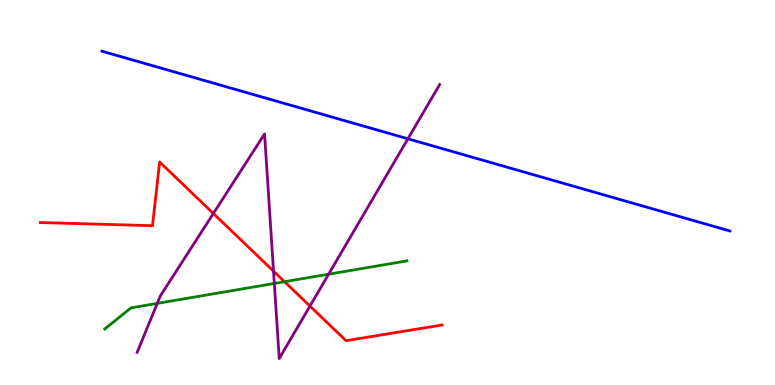[{'lines': ['blue', 'red'], 'intersections': []}, {'lines': ['green', 'red'], 'intersections': [{'x': 3.67, 'y': 2.68}]}, {'lines': ['purple', 'red'], 'intersections': [{'x': 2.75, 'y': 4.45}, {'x': 3.53, 'y': 2.96}, {'x': 4.0, 'y': 2.05}]}, {'lines': ['blue', 'green'], 'intersections': []}, {'lines': ['blue', 'purple'], 'intersections': [{'x': 5.26, 'y': 6.4}]}, {'lines': ['green', 'purple'], 'intersections': [{'x': 2.03, 'y': 2.12}, {'x': 3.54, 'y': 2.64}, {'x': 4.24, 'y': 2.88}]}]